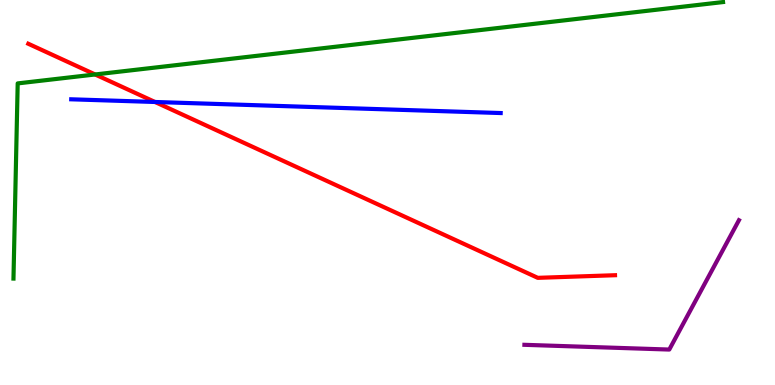[{'lines': ['blue', 'red'], 'intersections': [{'x': 2.0, 'y': 7.35}]}, {'lines': ['green', 'red'], 'intersections': [{'x': 1.23, 'y': 8.07}]}, {'lines': ['purple', 'red'], 'intersections': []}, {'lines': ['blue', 'green'], 'intersections': []}, {'lines': ['blue', 'purple'], 'intersections': []}, {'lines': ['green', 'purple'], 'intersections': []}]